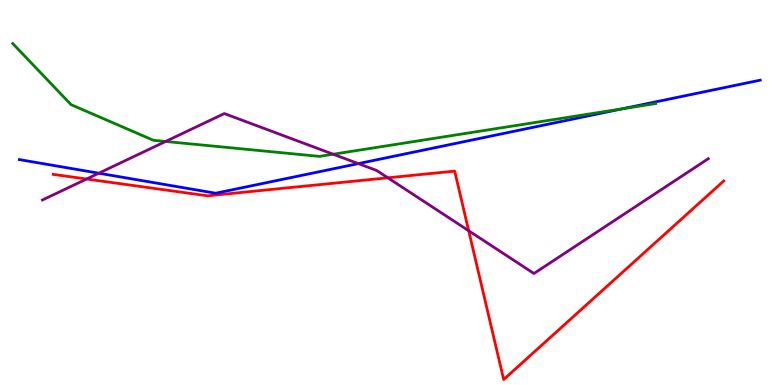[{'lines': ['blue', 'red'], 'intersections': []}, {'lines': ['green', 'red'], 'intersections': []}, {'lines': ['purple', 'red'], 'intersections': [{'x': 1.12, 'y': 5.35}, {'x': 5.0, 'y': 5.38}, {'x': 6.05, 'y': 4.01}]}, {'lines': ['blue', 'green'], 'intersections': [{'x': 8.03, 'y': 7.17}]}, {'lines': ['blue', 'purple'], 'intersections': [{'x': 1.27, 'y': 5.5}, {'x': 4.62, 'y': 5.75}]}, {'lines': ['green', 'purple'], 'intersections': [{'x': 2.14, 'y': 6.33}, {'x': 4.3, 'y': 5.99}]}]